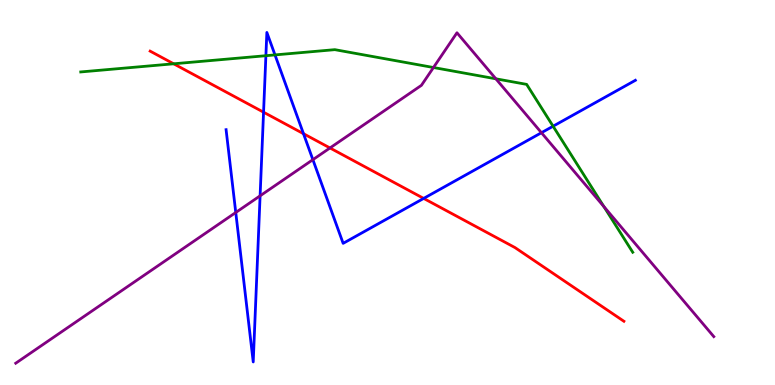[{'lines': ['blue', 'red'], 'intersections': [{'x': 3.4, 'y': 7.09}, {'x': 3.92, 'y': 6.53}, {'x': 5.47, 'y': 4.85}]}, {'lines': ['green', 'red'], 'intersections': [{'x': 2.24, 'y': 8.34}]}, {'lines': ['purple', 'red'], 'intersections': [{'x': 4.26, 'y': 6.16}]}, {'lines': ['blue', 'green'], 'intersections': [{'x': 3.43, 'y': 8.55}, {'x': 3.55, 'y': 8.57}, {'x': 7.14, 'y': 6.72}]}, {'lines': ['blue', 'purple'], 'intersections': [{'x': 3.04, 'y': 4.48}, {'x': 3.36, 'y': 4.91}, {'x': 4.04, 'y': 5.85}, {'x': 6.99, 'y': 6.55}]}, {'lines': ['green', 'purple'], 'intersections': [{'x': 5.59, 'y': 8.25}, {'x': 6.4, 'y': 7.95}, {'x': 7.79, 'y': 4.64}]}]